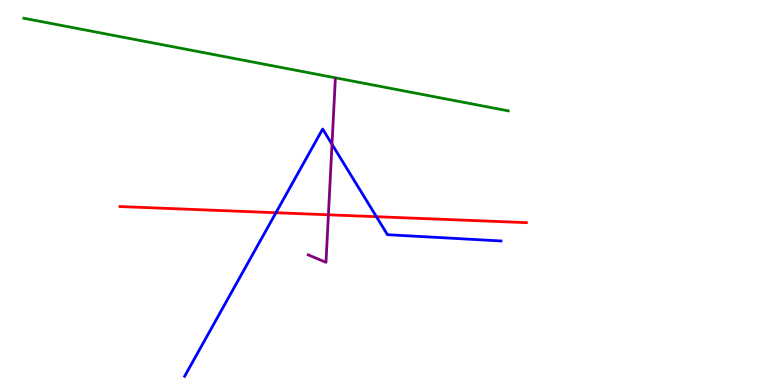[{'lines': ['blue', 'red'], 'intersections': [{'x': 3.56, 'y': 4.47}, {'x': 4.86, 'y': 4.37}]}, {'lines': ['green', 'red'], 'intersections': []}, {'lines': ['purple', 'red'], 'intersections': [{'x': 4.24, 'y': 4.42}]}, {'lines': ['blue', 'green'], 'intersections': []}, {'lines': ['blue', 'purple'], 'intersections': [{'x': 4.28, 'y': 6.25}]}, {'lines': ['green', 'purple'], 'intersections': []}]